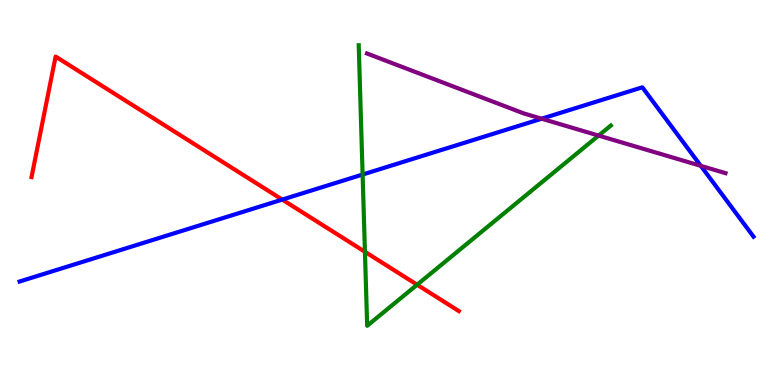[{'lines': ['blue', 'red'], 'intersections': [{'x': 3.64, 'y': 4.82}]}, {'lines': ['green', 'red'], 'intersections': [{'x': 4.71, 'y': 3.46}, {'x': 5.38, 'y': 2.6}]}, {'lines': ['purple', 'red'], 'intersections': []}, {'lines': ['blue', 'green'], 'intersections': [{'x': 4.68, 'y': 5.47}]}, {'lines': ['blue', 'purple'], 'intersections': [{'x': 6.99, 'y': 6.92}, {'x': 9.04, 'y': 5.69}]}, {'lines': ['green', 'purple'], 'intersections': [{'x': 7.72, 'y': 6.48}]}]